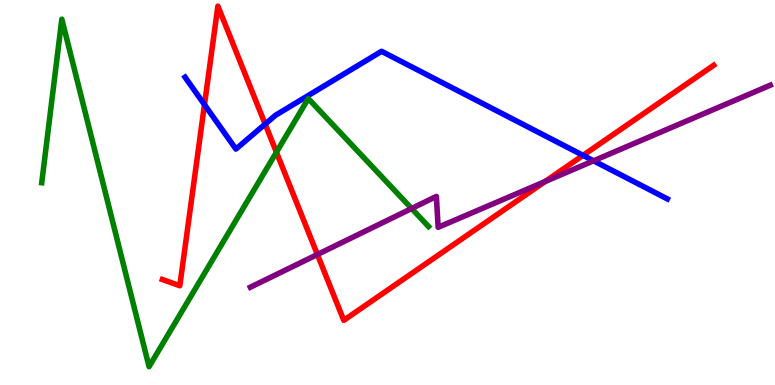[{'lines': ['blue', 'red'], 'intersections': [{'x': 2.64, 'y': 7.28}, {'x': 3.42, 'y': 6.78}, {'x': 7.52, 'y': 5.96}]}, {'lines': ['green', 'red'], 'intersections': [{'x': 3.57, 'y': 6.05}]}, {'lines': ['purple', 'red'], 'intersections': [{'x': 4.1, 'y': 3.39}, {'x': 7.03, 'y': 5.28}]}, {'lines': ['blue', 'green'], 'intersections': []}, {'lines': ['blue', 'purple'], 'intersections': [{'x': 7.66, 'y': 5.82}]}, {'lines': ['green', 'purple'], 'intersections': [{'x': 5.31, 'y': 4.58}]}]